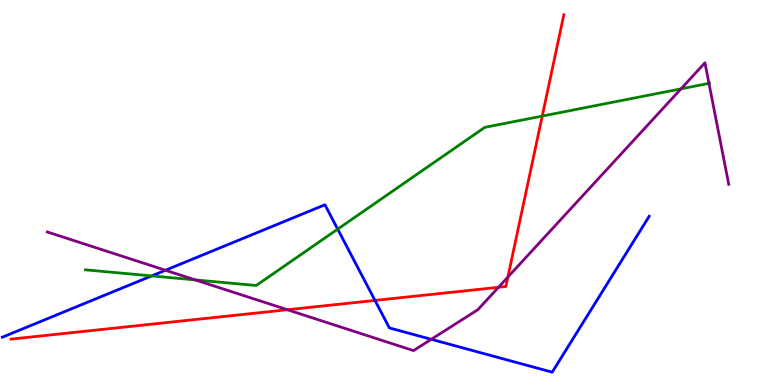[{'lines': ['blue', 'red'], 'intersections': [{'x': 4.84, 'y': 2.2}]}, {'lines': ['green', 'red'], 'intersections': [{'x': 7.0, 'y': 6.98}]}, {'lines': ['purple', 'red'], 'intersections': [{'x': 3.71, 'y': 1.95}, {'x': 6.43, 'y': 2.54}, {'x': 6.55, 'y': 2.8}]}, {'lines': ['blue', 'green'], 'intersections': [{'x': 1.96, 'y': 2.83}, {'x': 4.36, 'y': 4.05}]}, {'lines': ['blue', 'purple'], 'intersections': [{'x': 2.13, 'y': 2.98}, {'x': 5.56, 'y': 1.19}]}, {'lines': ['green', 'purple'], 'intersections': [{'x': 2.52, 'y': 2.73}, {'x': 8.79, 'y': 7.69}, {'x': 9.15, 'y': 7.83}]}]